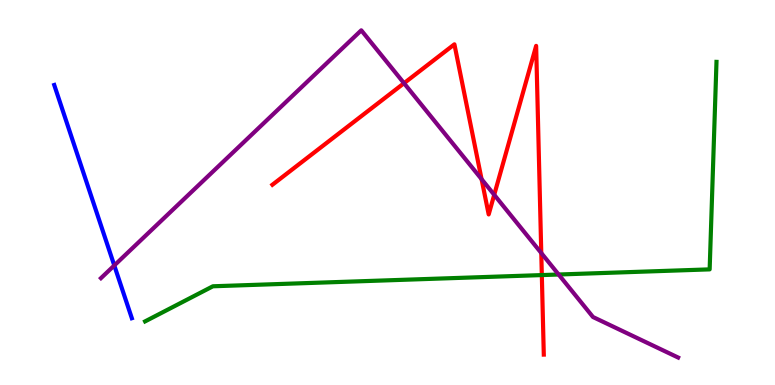[{'lines': ['blue', 'red'], 'intersections': []}, {'lines': ['green', 'red'], 'intersections': [{'x': 6.99, 'y': 2.85}]}, {'lines': ['purple', 'red'], 'intersections': [{'x': 5.21, 'y': 7.84}, {'x': 6.21, 'y': 5.35}, {'x': 6.38, 'y': 4.94}, {'x': 6.98, 'y': 3.43}]}, {'lines': ['blue', 'green'], 'intersections': []}, {'lines': ['blue', 'purple'], 'intersections': [{'x': 1.47, 'y': 3.11}]}, {'lines': ['green', 'purple'], 'intersections': [{'x': 7.21, 'y': 2.87}]}]